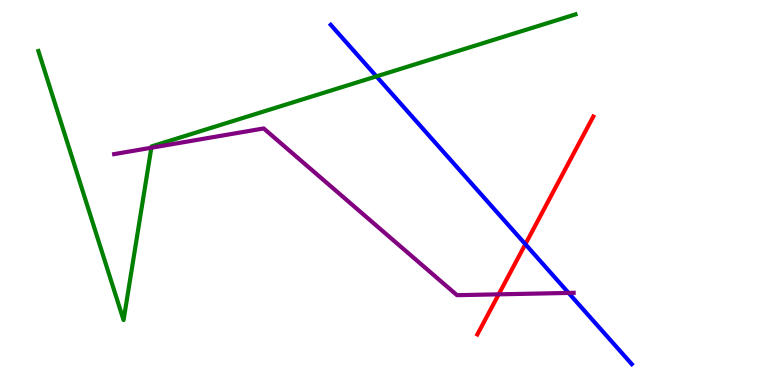[{'lines': ['blue', 'red'], 'intersections': [{'x': 6.78, 'y': 3.66}]}, {'lines': ['green', 'red'], 'intersections': []}, {'lines': ['purple', 'red'], 'intersections': [{'x': 6.43, 'y': 2.35}]}, {'lines': ['blue', 'green'], 'intersections': [{'x': 4.86, 'y': 8.02}]}, {'lines': ['blue', 'purple'], 'intersections': [{'x': 7.34, 'y': 2.39}]}, {'lines': ['green', 'purple'], 'intersections': [{'x': 1.95, 'y': 6.16}]}]